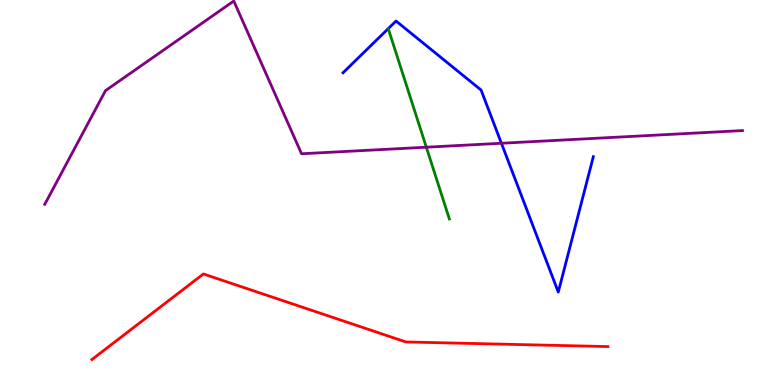[{'lines': ['blue', 'red'], 'intersections': []}, {'lines': ['green', 'red'], 'intersections': []}, {'lines': ['purple', 'red'], 'intersections': []}, {'lines': ['blue', 'green'], 'intersections': []}, {'lines': ['blue', 'purple'], 'intersections': [{'x': 6.47, 'y': 6.28}]}, {'lines': ['green', 'purple'], 'intersections': [{'x': 5.5, 'y': 6.18}]}]